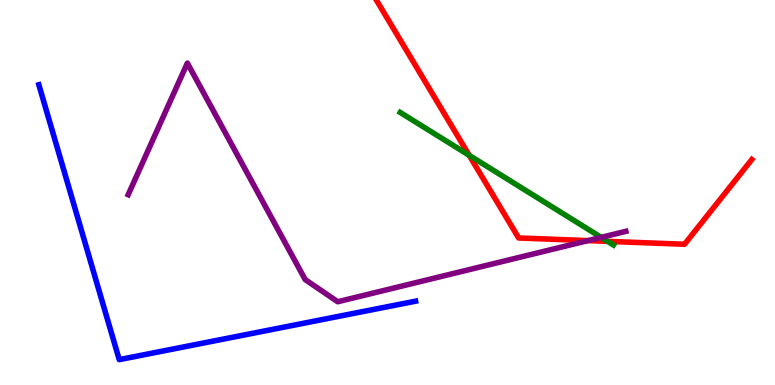[{'lines': ['blue', 'red'], 'intersections': []}, {'lines': ['green', 'red'], 'intersections': [{'x': 6.05, 'y': 5.97}, {'x': 7.84, 'y': 3.73}]}, {'lines': ['purple', 'red'], 'intersections': [{'x': 7.59, 'y': 3.75}]}, {'lines': ['blue', 'green'], 'intersections': []}, {'lines': ['blue', 'purple'], 'intersections': []}, {'lines': ['green', 'purple'], 'intersections': [{'x': 7.76, 'y': 3.83}]}]